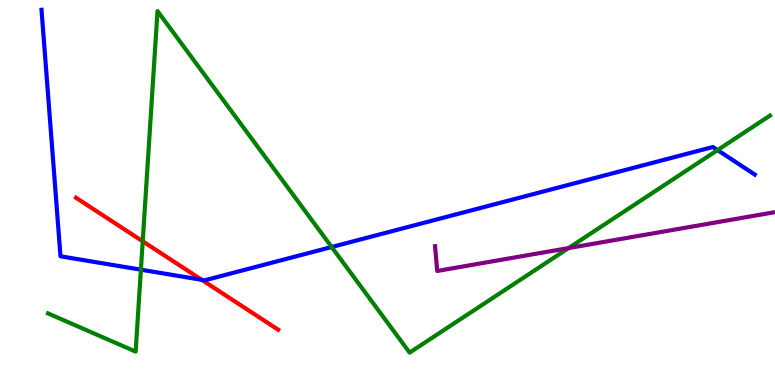[{'lines': ['blue', 'red'], 'intersections': [{'x': 2.6, 'y': 2.73}]}, {'lines': ['green', 'red'], 'intersections': [{'x': 1.84, 'y': 3.73}]}, {'lines': ['purple', 'red'], 'intersections': []}, {'lines': ['blue', 'green'], 'intersections': [{'x': 1.82, 'y': 3.0}, {'x': 4.28, 'y': 3.58}, {'x': 9.26, 'y': 6.1}]}, {'lines': ['blue', 'purple'], 'intersections': []}, {'lines': ['green', 'purple'], 'intersections': [{'x': 7.34, 'y': 3.56}]}]